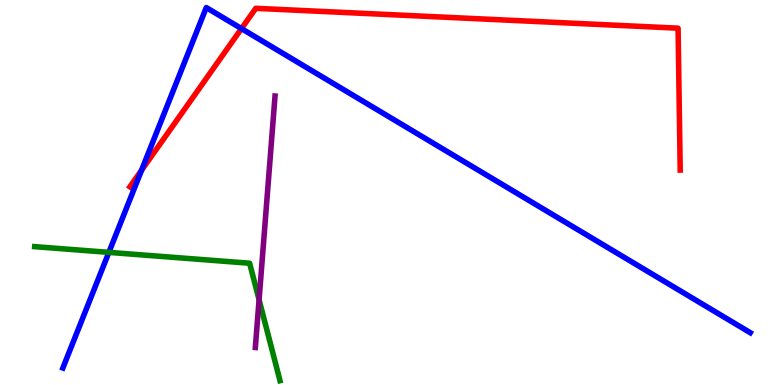[{'lines': ['blue', 'red'], 'intersections': [{'x': 1.83, 'y': 5.58}, {'x': 3.12, 'y': 9.26}]}, {'lines': ['green', 'red'], 'intersections': []}, {'lines': ['purple', 'red'], 'intersections': []}, {'lines': ['blue', 'green'], 'intersections': [{'x': 1.4, 'y': 3.44}]}, {'lines': ['blue', 'purple'], 'intersections': []}, {'lines': ['green', 'purple'], 'intersections': [{'x': 3.34, 'y': 2.21}]}]